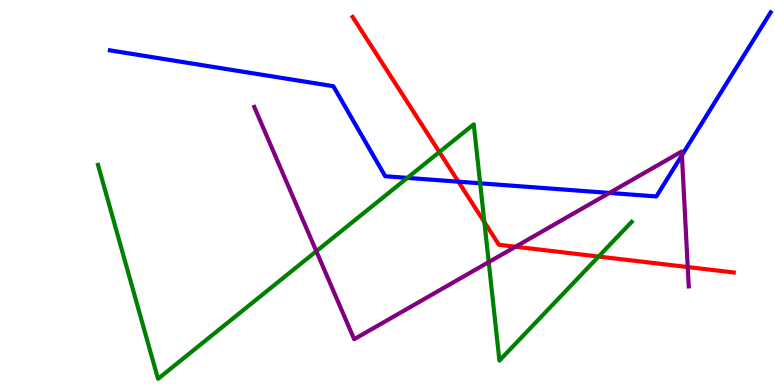[{'lines': ['blue', 'red'], 'intersections': [{'x': 5.91, 'y': 5.28}]}, {'lines': ['green', 'red'], 'intersections': [{'x': 5.67, 'y': 6.05}, {'x': 6.25, 'y': 4.23}, {'x': 7.72, 'y': 3.34}]}, {'lines': ['purple', 'red'], 'intersections': [{'x': 6.65, 'y': 3.59}, {'x': 8.87, 'y': 3.06}]}, {'lines': ['blue', 'green'], 'intersections': [{'x': 5.26, 'y': 5.38}, {'x': 6.2, 'y': 5.24}]}, {'lines': ['blue', 'purple'], 'intersections': [{'x': 7.86, 'y': 4.99}, {'x': 8.8, 'y': 5.97}]}, {'lines': ['green', 'purple'], 'intersections': [{'x': 4.08, 'y': 3.47}, {'x': 6.31, 'y': 3.19}]}]